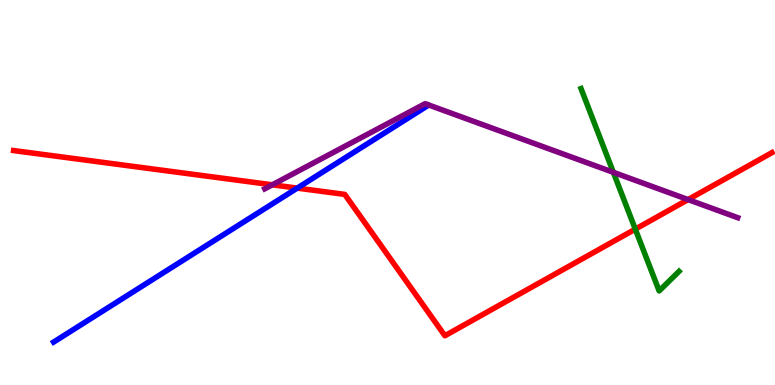[{'lines': ['blue', 'red'], 'intersections': [{'x': 3.84, 'y': 5.11}]}, {'lines': ['green', 'red'], 'intersections': [{'x': 8.2, 'y': 4.05}]}, {'lines': ['purple', 'red'], 'intersections': [{'x': 3.51, 'y': 5.2}, {'x': 8.88, 'y': 4.82}]}, {'lines': ['blue', 'green'], 'intersections': []}, {'lines': ['blue', 'purple'], 'intersections': []}, {'lines': ['green', 'purple'], 'intersections': [{'x': 7.91, 'y': 5.52}]}]